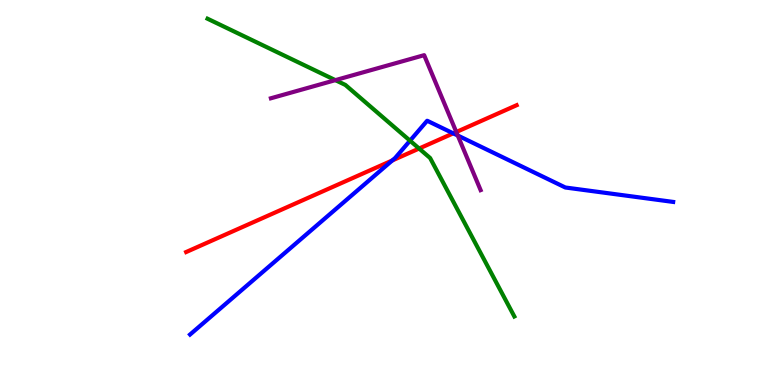[{'lines': ['blue', 'red'], 'intersections': [{'x': 5.06, 'y': 5.83}, {'x': 5.85, 'y': 6.54}]}, {'lines': ['green', 'red'], 'intersections': [{'x': 5.41, 'y': 6.14}]}, {'lines': ['purple', 'red'], 'intersections': [{'x': 5.89, 'y': 6.57}]}, {'lines': ['blue', 'green'], 'intersections': [{'x': 5.29, 'y': 6.35}]}, {'lines': ['blue', 'purple'], 'intersections': [{'x': 5.91, 'y': 6.48}]}, {'lines': ['green', 'purple'], 'intersections': [{'x': 4.33, 'y': 7.92}]}]